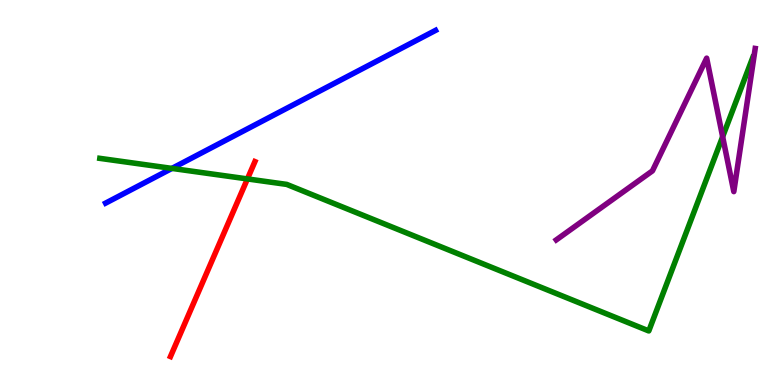[{'lines': ['blue', 'red'], 'intersections': []}, {'lines': ['green', 'red'], 'intersections': [{'x': 3.19, 'y': 5.35}]}, {'lines': ['purple', 'red'], 'intersections': []}, {'lines': ['blue', 'green'], 'intersections': [{'x': 2.22, 'y': 5.63}]}, {'lines': ['blue', 'purple'], 'intersections': []}, {'lines': ['green', 'purple'], 'intersections': [{'x': 9.32, 'y': 6.45}]}]